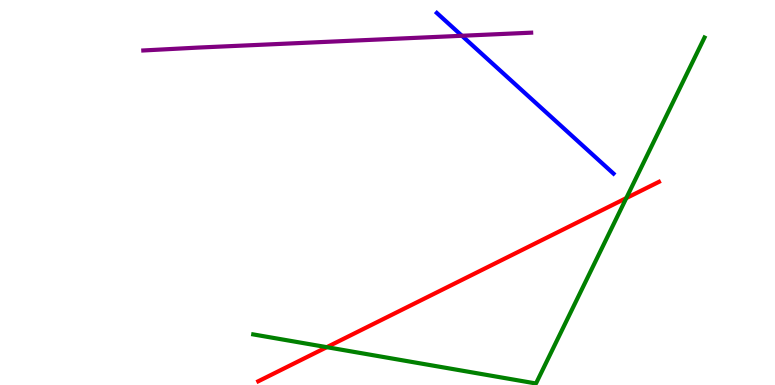[{'lines': ['blue', 'red'], 'intersections': []}, {'lines': ['green', 'red'], 'intersections': [{'x': 4.22, 'y': 0.983}, {'x': 8.08, 'y': 4.85}]}, {'lines': ['purple', 'red'], 'intersections': []}, {'lines': ['blue', 'green'], 'intersections': []}, {'lines': ['blue', 'purple'], 'intersections': [{'x': 5.96, 'y': 9.07}]}, {'lines': ['green', 'purple'], 'intersections': []}]